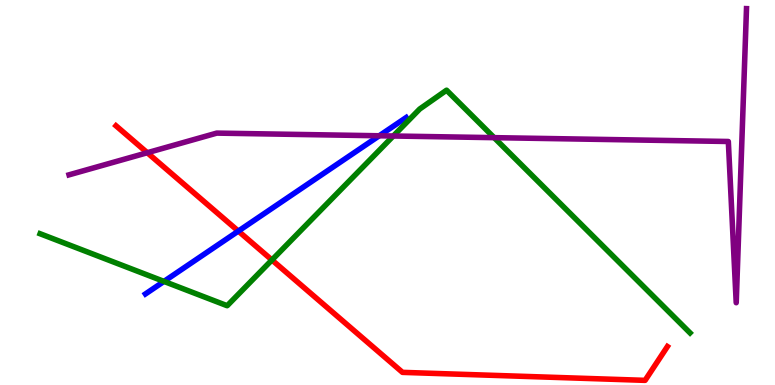[{'lines': ['blue', 'red'], 'intersections': [{'x': 3.08, 'y': 4.0}]}, {'lines': ['green', 'red'], 'intersections': [{'x': 3.51, 'y': 3.25}]}, {'lines': ['purple', 'red'], 'intersections': [{'x': 1.9, 'y': 6.03}]}, {'lines': ['blue', 'green'], 'intersections': [{'x': 2.12, 'y': 2.69}]}, {'lines': ['blue', 'purple'], 'intersections': [{'x': 4.89, 'y': 6.47}]}, {'lines': ['green', 'purple'], 'intersections': [{'x': 5.07, 'y': 6.47}, {'x': 6.38, 'y': 6.42}]}]